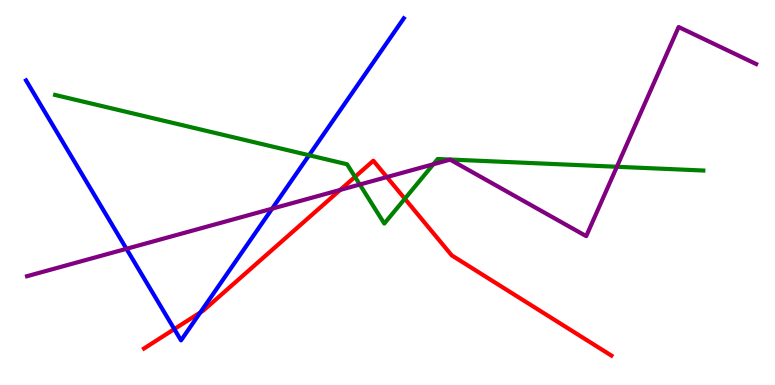[{'lines': ['blue', 'red'], 'intersections': [{'x': 2.25, 'y': 1.45}, {'x': 2.59, 'y': 1.88}]}, {'lines': ['green', 'red'], 'intersections': [{'x': 4.58, 'y': 5.41}, {'x': 5.22, 'y': 4.84}]}, {'lines': ['purple', 'red'], 'intersections': [{'x': 4.39, 'y': 5.07}, {'x': 4.99, 'y': 5.4}]}, {'lines': ['blue', 'green'], 'intersections': [{'x': 3.99, 'y': 5.97}]}, {'lines': ['blue', 'purple'], 'intersections': [{'x': 1.63, 'y': 3.54}, {'x': 3.51, 'y': 4.58}]}, {'lines': ['green', 'purple'], 'intersections': [{'x': 4.64, 'y': 5.21}, {'x': 5.59, 'y': 5.73}, {'x': 7.96, 'y': 5.67}]}]